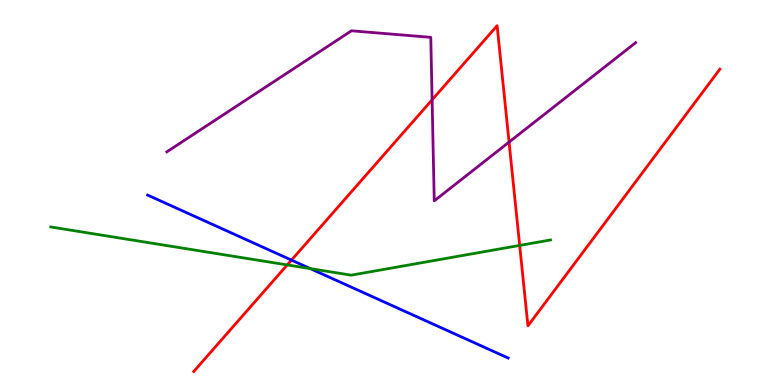[{'lines': ['blue', 'red'], 'intersections': [{'x': 3.76, 'y': 3.24}]}, {'lines': ['green', 'red'], 'intersections': [{'x': 3.71, 'y': 3.12}, {'x': 6.71, 'y': 3.63}]}, {'lines': ['purple', 'red'], 'intersections': [{'x': 5.58, 'y': 7.41}, {'x': 6.57, 'y': 6.31}]}, {'lines': ['blue', 'green'], 'intersections': [{'x': 4.0, 'y': 3.02}]}, {'lines': ['blue', 'purple'], 'intersections': []}, {'lines': ['green', 'purple'], 'intersections': []}]